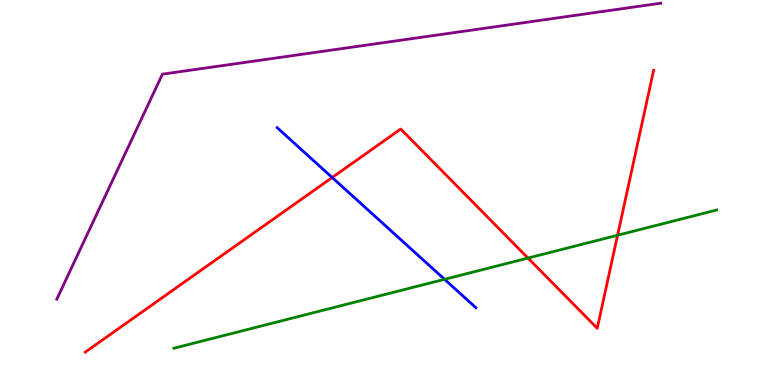[{'lines': ['blue', 'red'], 'intersections': [{'x': 4.29, 'y': 5.39}]}, {'lines': ['green', 'red'], 'intersections': [{'x': 6.81, 'y': 3.3}, {'x': 7.97, 'y': 3.89}]}, {'lines': ['purple', 'red'], 'intersections': []}, {'lines': ['blue', 'green'], 'intersections': [{'x': 5.74, 'y': 2.75}]}, {'lines': ['blue', 'purple'], 'intersections': []}, {'lines': ['green', 'purple'], 'intersections': []}]